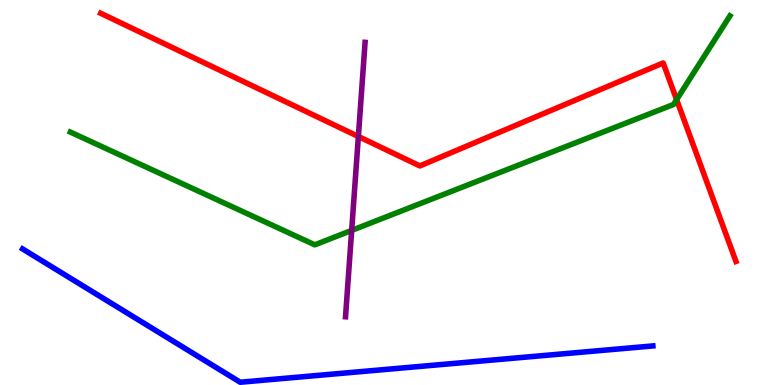[{'lines': ['blue', 'red'], 'intersections': []}, {'lines': ['green', 'red'], 'intersections': [{'x': 8.73, 'y': 7.41}]}, {'lines': ['purple', 'red'], 'intersections': [{'x': 4.62, 'y': 6.45}]}, {'lines': ['blue', 'green'], 'intersections': []}, {'lines': ['blue', 'purple'], 'intersections': []}, {'lines': ['green', 'purple'], 'intersections': [{'x': 4.54, 'y': 4.02}]}]